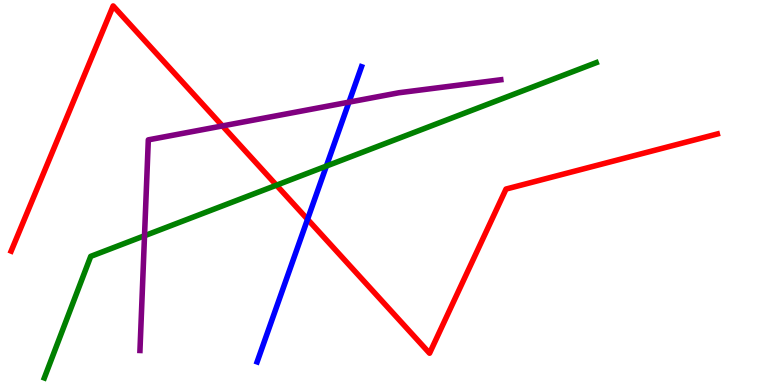[{'lines': ['blue', 'red'], 'intersections': [{'x': 3.97, 'y': 4.3}]}, {'lines': ['green', 'red'], 'intersections': [{'x': 3.57, 'y': 5.19}]}, {'lines': ['purple', 'red'], 'intersections': [{'x': 2.87, 'y': 6.73}]}, {'lines': ['blue', 'green'], 'intersections': [{'x': 4.21, 'y': 5.69}]}, {'lines': ['blue', 'purple'], 'intersections': [{'x': 4.5, 'y': 7.35}]}, {'lines': ['green', 'purple'], 'intersections': [{'x': 1.86, 'y': 3.88}]}]